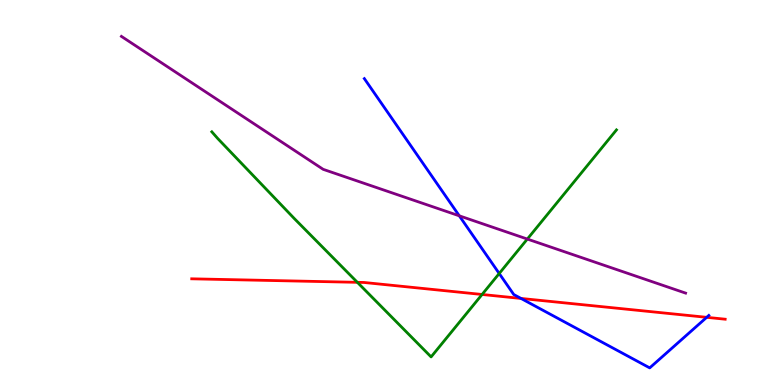[{'lines': ['blue', 'red'], 'intersections': [{'x': 6.72, 'y': 2.25}, {'x': 9.12, 'y': 1.76}]}, {'lines': ['green', 'red'], 'intersections': [{'x': 4.61, 'y': 2.67}, {'x': 6.22, 'y': 2.35}]}, {'lines': ['purple', 'red'], 'intersections': []}, {'lines': ['blue', 'green'], 'intersections': [{'x': 6.44, 'y': 2.9}]}, {'lines': ['blue', 'purple'], 'intersections': [{'x': 5.93, 'y': 4.39}]}, {'lines': ['green', 'purple'], 'intersections': [{'x': 6.8, 'y': 3.79}]}]